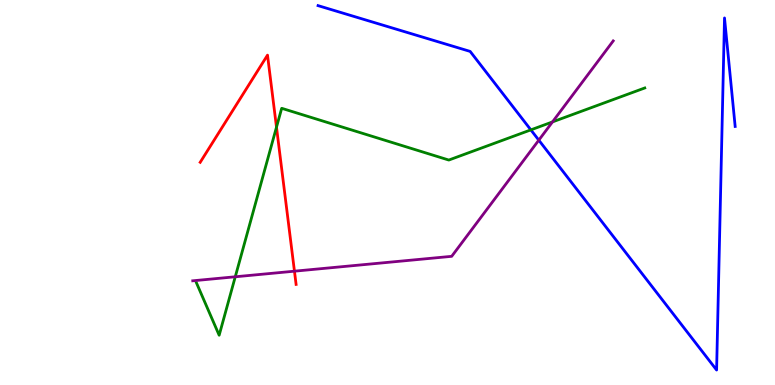[{'lines': ['blue', 'red'], 'intersections': []}, {'lines': ['green', 'red'], 'intersections': [{'x': 3.57, 'y': 6.7}]}, {'lines': ['purple', 'red'], 'intersections': [{'x': 3.8, 'y': 2.96}]}, {'lines': ['blue', 'green'], 'intersections': [{'x': 6.85, 'y': 6.63}]}, {'lines': ['blue', 'purple'], 'intersections': [{'x': 6.95, 'y': 6.36}]}, {'lines': ['green', 'purple'], 'intersections': [{'x': 3.04, 'y': 2.81}, {'x': 7.13, 'y': 6.83}]}]